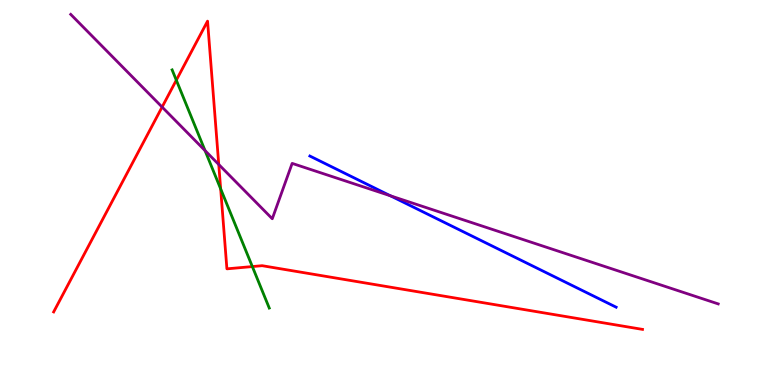[{'lines': ['blue', 'red'], 'intersections': []}, {'lines': ['green', 'red'], 'intersections': [{'x': 2.28, 'y': 7.92}, {'x': 2.85, 'y': 5.09}, {'x': 3.26, 'y': 3.08}]}, {'lines': ['purple', 'red'], 'intersections': [{'x': 2.09, 'y': 7.22}, {'x': 2.82, 'y': 5.73}]}, {'lines': ['blue', 'green'], 'intersections': []}, {'lines': ['blue', 'purple'], 'intersections': [{'x': 5.04, 'y': 4.91}]}, {'lines': ['green', 'purple'], 'intersections': [{'x': 2.65, 'y': 6.09}]}]